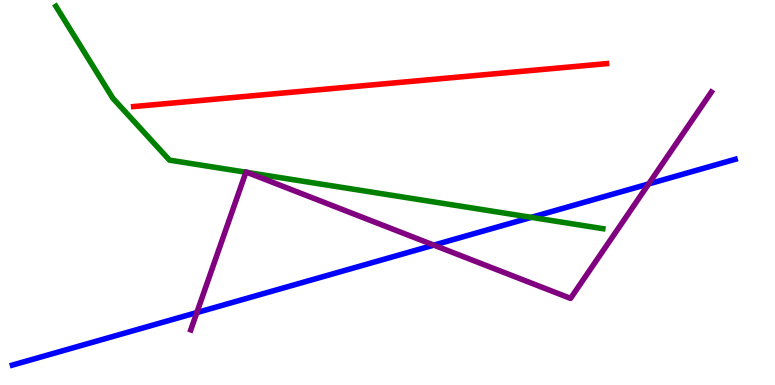[{'lines': ['blue', 'red'], 'intersections': []}, {'lines': ['green', 'red'], 'intersections': []}, {'lines': ['purple', 'red'], 'intersections': []}, {'lines': ['blue', 'green'], 'intersections': [{'x': 6.86, 'y': 4.35}]}, {'lines': ['blue', 'purple'], 'intersections': [{'x': 2.54, 'y': 1.88}, {'x': 5.6, 'y': 3.63}, {'x': 8.37, 'y': 5.22}]}, {'lines': ['green', 'purple'], 'intersections': [{'x': 3.17, 'y': 5.53}, {'x': 3.19, 'y': 5.52}]}]